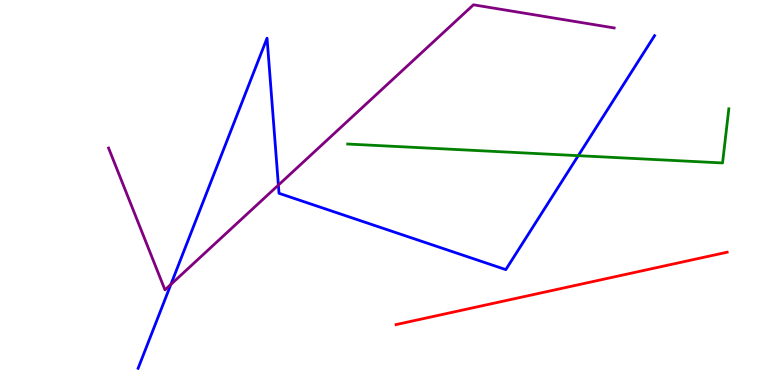[{'lines': ['blue', 'red'], 'intersections': []}, {'lines': ['green', 'red'], 'intersections': []}, {'lines': ['purple', 'red'], 'intersections': []}, {'lines': ['blue', 'green'], 'intersections': [{'x': 7.46, 'y': 5.96}]}, {'lines': ['blue', 'purple'], 'intersections': [{'x': 2.2, 'y': 2.61}, {'x': 3.59, 'y': 5.19}]}, {'lines': ['green', 'purple'], 'intersections': []}]